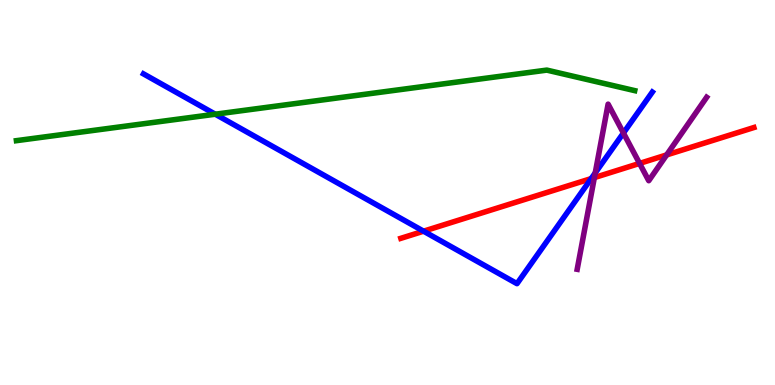[{'lines': ['blue', 'red'], 'intersections': [{'x': 5.47, 'y': 3.99}, {'x': 7.63, 'y': 5.36}]}, {'lines': ['green', 'red'], 'intersections': []}, {'lines': ['purple', 'red'], 'intersections': [{'x': 7.67, 'y': 5.39}, {'x': 8.25, 'y': 5.76}, {'x': 8.6, 'y': 5.98}]}, {'lines': ['blue', 'green'], 'intersections': [{'x': 2.78, 'y': 7.03}]}, {'lines': ['blue', 'purple'], 'intersections': [{'x': 7.68, 'y': 5.51}, {'x': 8.04, 'y': 6.55}]}, {'lines': ['green', 'purple'], 'intersections': []}]